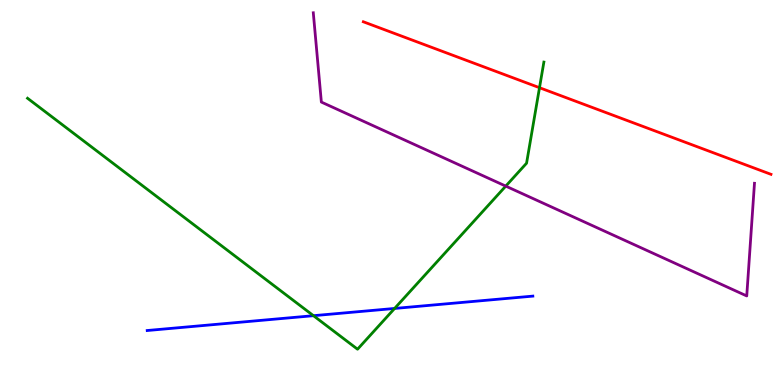[{'lines': ['blue', 'red'], 'intersections': []}, {'lines': ['green', 'red'], 'intersections': [{'x': 6.96, 'y': 7.72}]}, {'lines': ['purple', 'red'], 'intersections': []}, {'lines': ['blue', 'green'], 'intersections': [{'x': 4.04, 'y': 1.8}, {'x': 5.09, 'y': 1.99}]}, {'lines': ['blue', 'purple'], 'intersections': []}, {'lines': ['green', 'purple'], 'intersections': [{'x': 6.53, 'y': 5.17}]}]